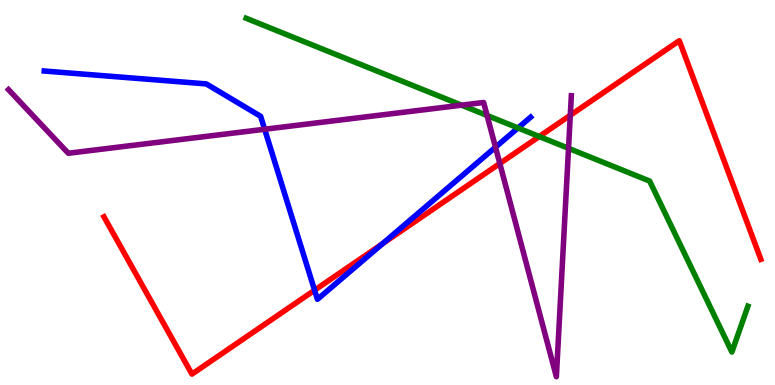[{'lines': ['blue', 'red'], 'intersections': [{'x': 4.06, 'y': 2.46}, {'x': 4.93, 'y': 3.67}]}, {'lines': ['green', 'red'], 'intersections': [{'x': 6.96, 'y': 6.45}]}, {'lines': ['purple', 'red'], 'intersections': [{'x': 6.45, 'y': 5.75}, {'x': 7.36, 'y': 7.01}]}, {'lines': ['blue', 'green'], 'intersections': [{'x': 6.68, 'y': 6.68}]}, {'lines': ['blue', 'purple'], 'intersections': [{'x': 3.41, 'y': 6.64}, {'x': 6.39, 'y': 6.18}]}, {'lines': ['green', 'purple'], 'intersections': [{'x': 5.96, 'y': 7.27}, {'x': 6.28, 'y': 7.0}, {'x': 7.34, 'y': 6.15}]}]